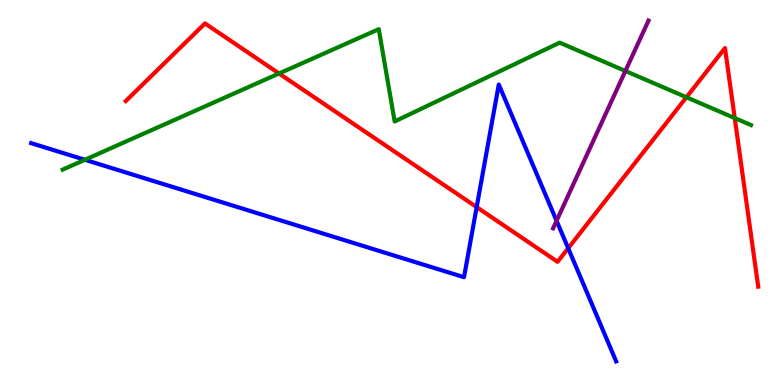[{'lines': ['blue', 'red'], 'intersections': [{'x': 6.15, 'y': 4.62}, {'x': 7.33, 'y': 3.55}]}, {'lines': ['green', 'red'], 'intersections': [{'x': 3.6, 'y': 8.09}, {'x': 8.86, 'y': 7.47}, {'x': 9.48, 'y': 6.93}]}, {'lines': ['purple', 'red'], 'intersections': []}, {'lines': ['blue', 'green'], 'intersections': [{'x': 1.1, 'y': 5.85}]}, {'lines': ['blue', 'purple'], 'intersections': [{'x': 7.18, 'y': 4.26}]}, {'lines': ['green', 'purple'], 'intersections': [{'x': 8.07, 'y': 8.16}]}]